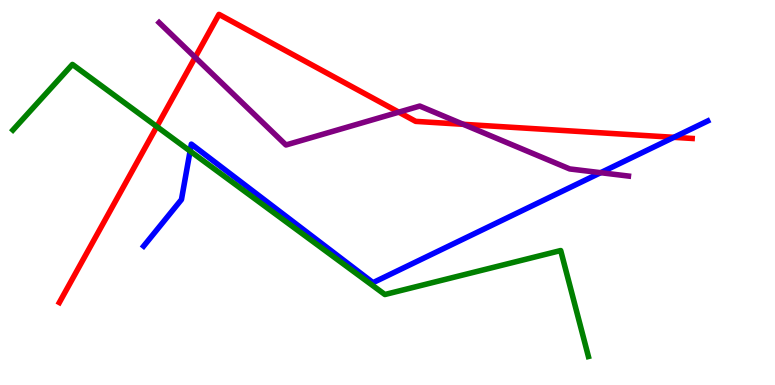[{'lines': ['blue', 'red'], 'intersections': [{'x': 8.7, 'y': 6.43}]}, {'lines': ['green', 'red'], 'intersections': [{'x': 2.02, 'y': 6.71}]}, {'lines': ['purple', 'red'], 'intersections': [{'x': 2.52, 'y': 8.51}, {'x': 5.15, 'y': 7.09}, {'x': 5.98, 'y': 6.77}]}, {'lines': ['blue', 'green'], 'intersections': [{'x': 2.45, 'y': 6.08}]}, {'lines': ['blue', 'purple'], 'intersections': [{'x': 7.75, 'y': 5.51}]}, {'lines': ['green', 'purple'], 'intersections': []}]